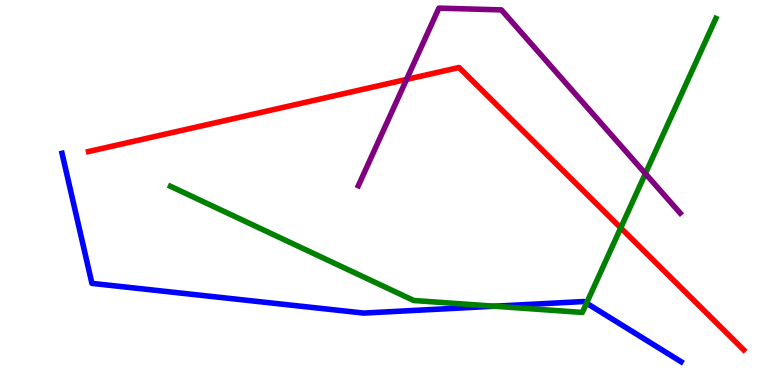[{'lines': ['blue', 'red'], 'intersections': []}, {'lines': ['green', 'red'], 'intersections': [{'x': 8.01, 'y': 4.08}]}, {'lines': ['purple', 'red'], 'intersections': [{'x': 5.25, 'y': 7.94}]}, {'lines': ['blue', 'green'], 'intersections': [{'x': 6.38, 'y': 2.05}, {'x': 7.57, 'y': 2.13}]}, {'lines': ['blue', 'purple'], 'intersections': []}, {'lines': ['green', 'purple'], 'intersections': [{'x': 8.33, 'y': 5.49}]}]